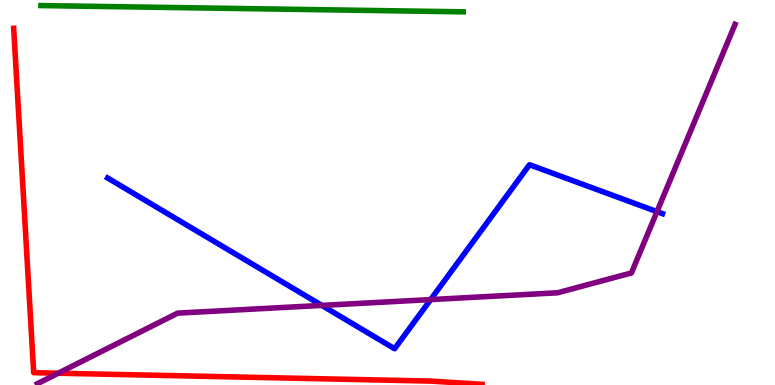[{'lines': ['blue', 'red'], 'intersections': []}, {'lines': ['green', 'red'], 'intersections': []}, {'lines': ['purple', 'red'], 'intersections': [{'x': 0.751, 'y': 0.306}]}, {'lines': ['blue', 'green'], 'intersections': []}, {'lines': ['blue', 'purple'], 'intersections': [{'x': 4.15, 'y': 2.07}, {'x': 5.56, 'y': 2.22}, {'x': 8.48, 'y': 4.5}]}, {'lines': ['green', 'purple'], 'intersections': []}]